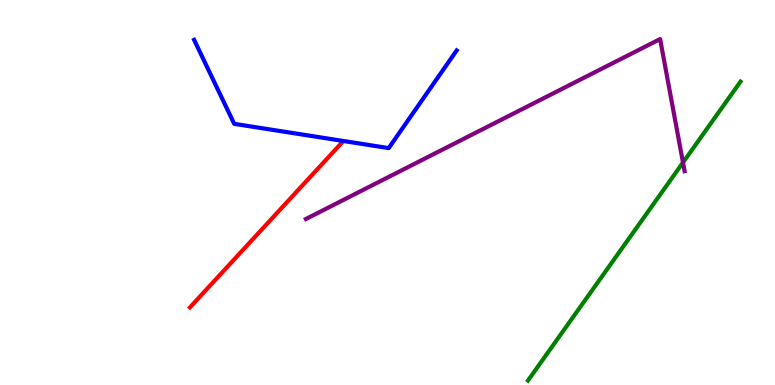[{'lines': ['blue', 'red'], 'intersections': []}, {'lines': ['green', 'red'], 'intersections': []}, {'lines': ['purple', 'red'], 'intersections': []}, {'lines': ['blue', 'green'], 'intersections': []}, {'lines': ['blue', 'purple'], 'intersections': []}, {'lines': ['green', 'purple'], 'intersections': [{'x': 8.81, 'y': 5.78}]}]